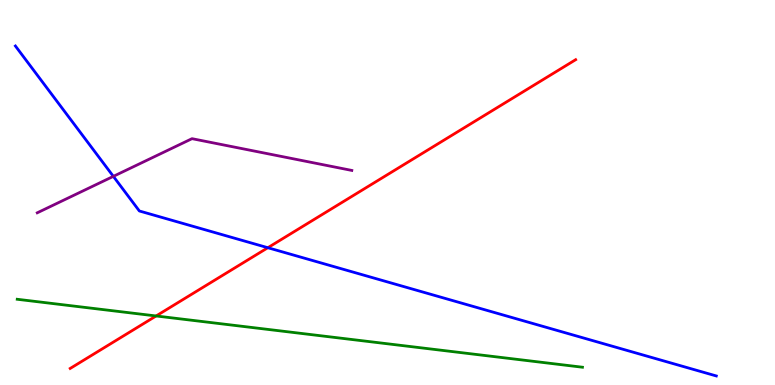[{'lines': ['blue', 'red'], 'intersections': [{'x': 3.46, 'y': 3.57}]}, {'lines': ['green', 'red'], 'intersections': [{'x': 2.01, 'y': 1.79}]}, {'lines': ['purple', 'red'], 'intersections': []}, {'lines': ['blue', 'green'], 'intersections': []}, {'lines': ['blue', 'purple'], 'intersections': [{'x': 1.46, 'y': 5.42}]}, {'lines': ['green', 'purple'], 'intersections': []}]